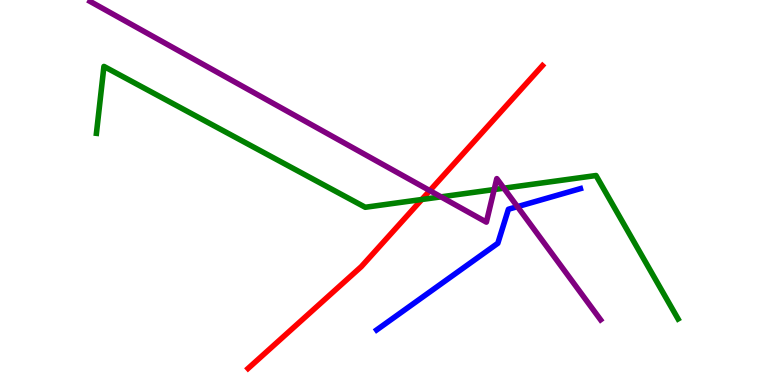[{'lines': ['blue', 'red'], 'intersections': []}, {'lines': ['green', 'red'], 'intersections': [{'x': 5.44, 'y': 4.82}]}, {'lines': ['purple', 'red'], 'intersections': [{'x': 5.55, 'y': 5.05}]}, {'lines': ['blue', 'green'], 'intersections': []}, {'lines': ['blue', 'purple'], 'intersections': [{'x': 6.68, 'y': 4.63}]}, {'lines': ['green', 'purple'], 'intersections': [{'x': 5.69, 'y': 4.89}, {'x': 6.38, 'y': 5.08}, {'x': 6.5, 'y': 5.11}]}]